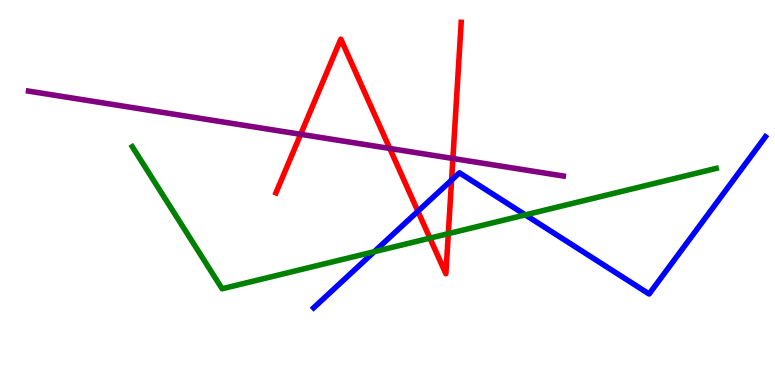[{'lines': ['blue', 'red'], 'intersections': [{'x': 5.39, 'y': 4.51}, {'x': 5.83, 'y': 5.32}]}, {'lines': ['green', 'red'], 'intersections': [{'x': 5.55, 'y': 3.81}, {'x': 5.78, 'y': 3.93}]}, {'lines': ['purple', 'red'], 'intersections': [{'x': 3.88, 'y': 6.51}, {'x': 5.03, 'y': 6.14}, {'x': 5.84, 'y': 5.88}]}, {'lines': ['blue', 'green'], 'intersections': [{'x': 4.83, 'y': 3.46}, {'x': 6.78, 'y': 4.42}]}, {'lines': ['blue', 'purple'], 'intersections': []}, {'lines': ['green', 'purple'], 'intersections': []}]